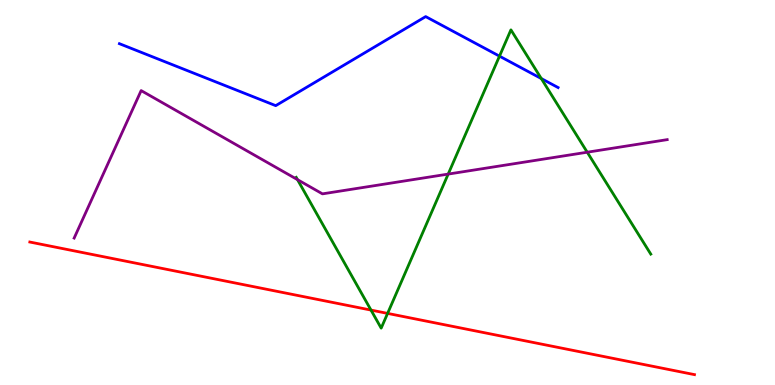[{'lines': ['blue', 'red'], 'intersections': []}, {'lines': ['green', 'red'], 'intersections': [{'x': 4.79, 'y': 1.95}, {'x': 5.0, 'y': 1.86}]}, {'lines': ['purple', 'red'], 'intersections': []}, {'lines': ['blue', 'green'], 'intersections': [{'x': 6.45, 'y': 8.54}, {'x': 6.98, 'y': 7.96}]}, {'lines': ['blue', 'purple'], 'intersections': []}, {'lines': ['green', 'purple'], 'intersections': [{'x': 3.84, 'y': 5.33}, {'x': 5.78, 'y': 5.48}, {'x': 7.58, 'y': 6.05}]}]